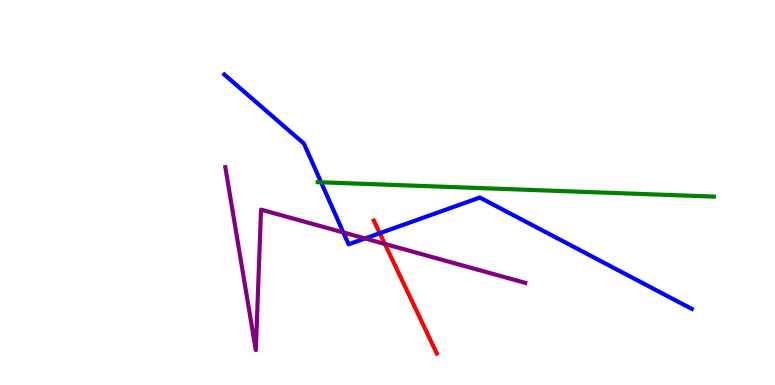[{'lines': ['blue', 'red'], 'intersections': [{'x': 4.9, 'y': 3.94}]}, {'lines': ['green', 'red'], 'intersections': []}, {'lines': ['purple', 'red'], 'intersections': [{'x': 4.97, 'y': 3.66}]}, {'lines': ['blue', 'green'], 'intersections': [{'x': 4.14, 'y': 5.27}]}, {'lines': ['blue', 'purple'], 'intersections': [{'x': 4.43, 'y': 3.96}, {'x': 4.71, 'y': 3.81}]}, {'lines': ['green', 'purple'], 'intersections': []}]